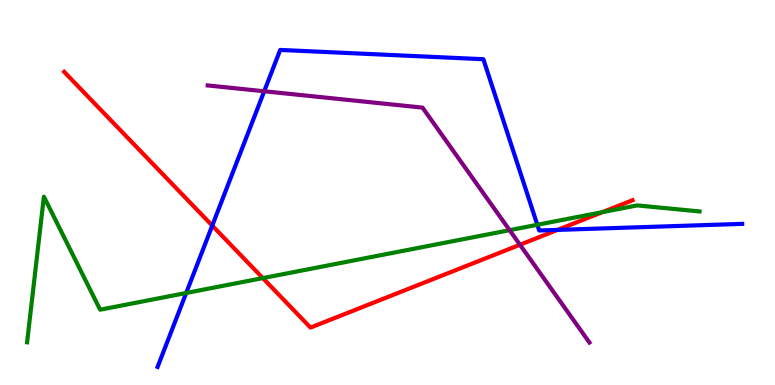[{'lines': ['blue', 'red'], 'intersections': [{'x': 2.74, 'y': 4.14}, {'x': 7.19, 'y': 4.03}]}, {'lines': ['green', 'red'], 'intersections': [{'x': 3.39, 'y': 2.78}, {'x': 7.77, 'y': 4.49}]}, {'lines': ['purple', 'red'], 'intersections': [{'x': 6.71, 'y': 3.64}]}, {'lines': ['blue', 'green'], 'intersections': [{'x': 2.4, 'y': 2.39}, {'x': 6.93, 'y': 4.16}]}, {'lines': ['blue', 'purple'], 'intersections': [{'x': 3.41, 'y': 7.63}]}, {'lines': ['green', 'purple'], 'intersections': [{'x': 6.58, 'y': 4.02}]}]